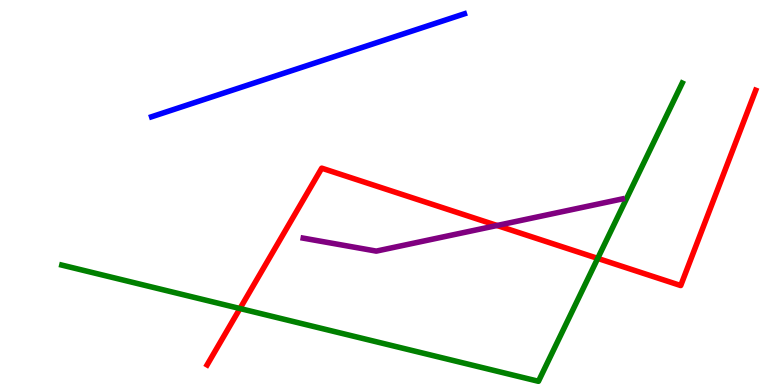[{'lines': ['blue', 'red'], 'intersections': []}, {'lines': ['green', 'red'], 'intersections': [{'x': 3.1, 'y': 1.99}, {'x': 7.71, 'y': 3.29}]}, {'lines': ['purple', 'red'], 'intersections': [{'x': 6.41, 'y': 4.14}]}, {'lines': ['blue', 'green'], 'intersections': []}, {'lines': ['blue', 'purple'], 'intersections': []}, {'lines': ['green', 'purple'], 'intersections': []}]